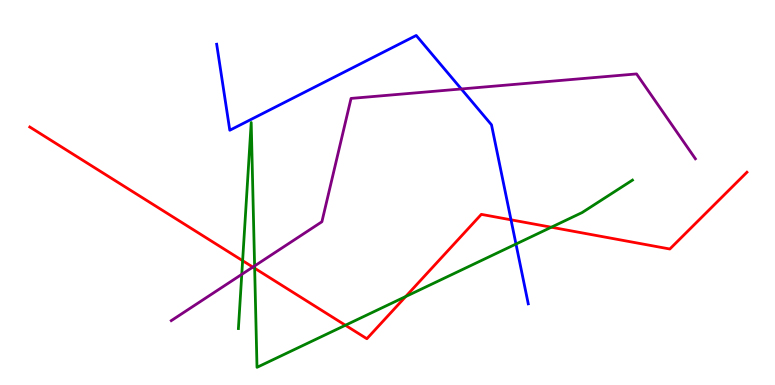[{'lines': ['blue', 'red'], 'intersections': [{'x': 6.59, 'y': 4.29}]}, {'lines': ['green', 'red'], 'intersections': [{'x': 3.13, 'y': 3.23}, {'x': 3.29, 'y': 3.03}, {'x': 4.46, 'y': 1.55}, {'x': 5.23, 'y': 2.3}, {'x': 7.11, 'y': 4.1}]}, {'lines': ['purple', 'red'], 'intersections': [{'x': 3.26, 'y': 3.06}]}, {'lines': ['blue', 'green'], 'intersections': [{'x': 6.66, 'y': 3.66}]}, {'lines': ['blue', 'purple'], 'intersections': [{'x': 5.95, 'y': 7.69}]}, {'lines': ['green', 'purple'], 'intersections': [{'x': 3.12, 'y': 2.87}, {'x': 3.29, 'y': 3.09}]}]